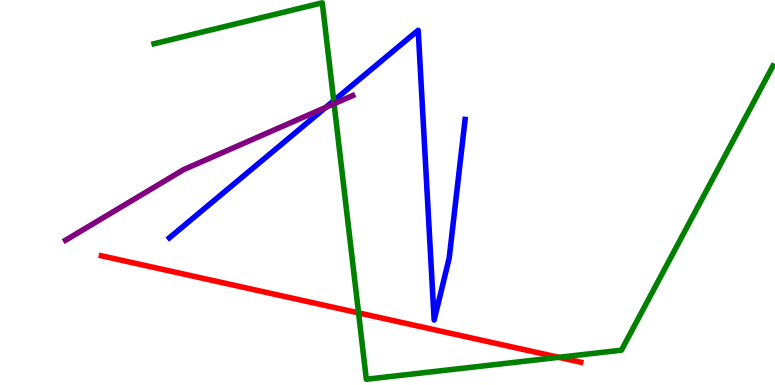[{'lines': ['blue', 'red'], 'intersections': []}, {'lines': ['green', 'red'], 'intersections': [{'x': 4.63, 'y': 1.87}, {'x': 7.21, 'y': 0.719}]}, {'lines': ['purple', 'red'], 'intersections': []}, {'lines': ['blue', 'green'], 'intersections': [{'x': 4.31, 'y': 7.38}]}, {'lines': ['blue', 'purple'], 'intersections': [{'x': 4.2, 'y': 7.21}]}, {'lines': ['green', 'purple'], 'intersections': [{'x': 4.31, 'y': 7.31}]}]